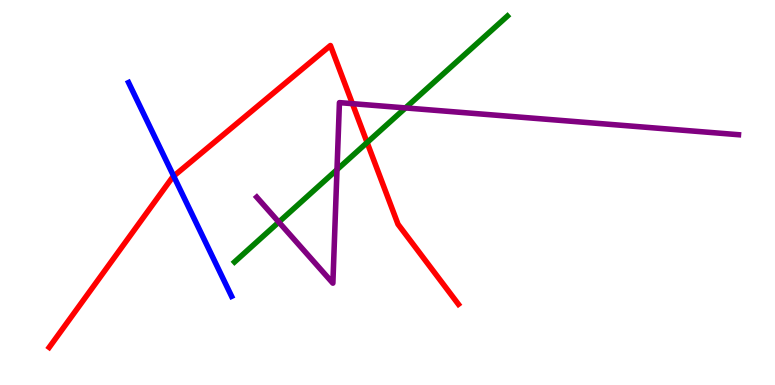[{'lines': ['blue', 'red'], 'intersections': [{'x': 2.24, 'y': 5.43}]}, {'lines': ['green', 'red'], 'intersections': [{'x': 4.74, 'y': 6.3}]}, {'lines': ['purple', 'red'], 'intersections': [{'x': 4.55, 'y': 7.31}]}, {'lines': ['blue', 'green'], 'intersections': []}, {'lines': ['blue', 'purple'], 'intersections': []}, {'lines': ['green', 'purple'], 'intersections': [{'x': 3.6, 'y': 4.23}, {'x': 4.35, 'y': 5.59}, {'x': 5.23, 'y': 7.2}]}]